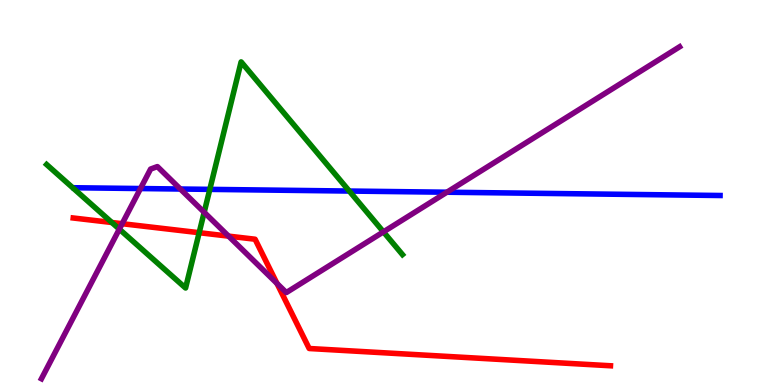[{'lines': ['blue', 'red'], 'intersections': []}, {'lines': ['green', 'red'], 'intersections': [{'x': 1.44, 'y': 4.22}, {'x': 2.57, 'y': 3.96}]}, {'lines': ['purple', 'red'], 'intersections': [{'x': 1.58, 'y': 4.19}, {'x': 2.95, 'y': 3.87}, {'x': 3.57, 'y': 2.64}]}, {'lines': ['blue', 'green'], 'intersections': [{'x': 2.71, 'y': 5.08}, {'x': 4.51, 'y': 5.04}]}, {'lines': ['blue', 'purple'], 'intersections': [{'x': 1.81, 'y': 5.1}, {'x': 2.33, 'y': 5.09}, {'x': 5.77, 'y': 5.01}]}, {'lines': ['green', 'purple'], 'intersections': [{'x': 1.54, 'y': 4.05}, {'x': 2.63, 'y': 4.49}, {'x': 4.95, 'y': 3.98}]}]